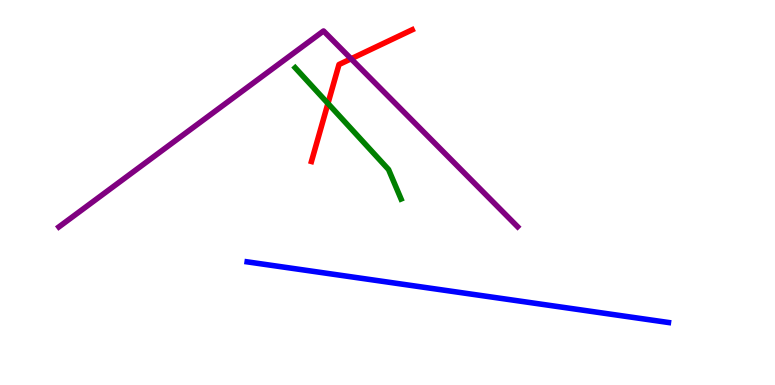[{'lines': ['blue', 'red'], 'intersections': []}, {'lines': ['green', 'red'], 'intersections': [{'x': 4.23, 'y': 7.31}]}, {'lines': ['purple', 'red'], 'intersections': [{'x': 4.53, 'y': 8.47}]}, {'lines': ['blue', 'green'], 'intersections': []}, {'lines': ['blue', 'purple'], 'intersections': []}, {'lines': ['green', 'purple'], 'intersections': []}]